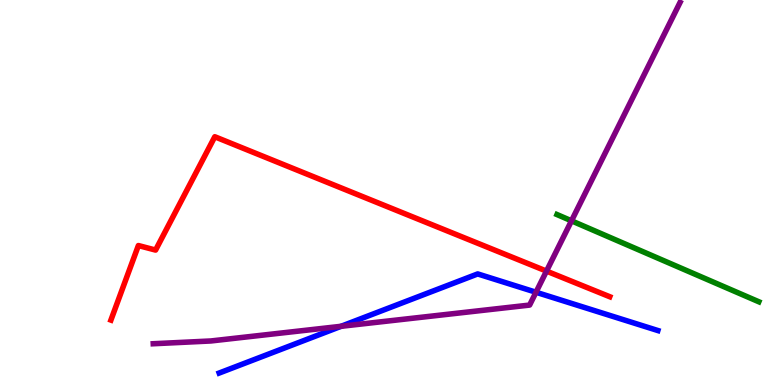[{'lines': ['blue', 'red'], 'intersections': []}, {'lines': ['green', 'red'], 'intersections': []}, {'lines': ['purple', 'red'], 'intersections': [{'x': 7.05, 'y': 2.96}]}, {'lines': ['blue', 'green'], 'intersections': []}, {'lines': ['blue', 'purple'], 'intersections': [{'x': 4.4, 'y': 1.52}, {'x': 6.92, 'y': 2.41}]}, {'lines': ['green', 'purple'], 'intersections': [{'x': 7.37, 'y': 4.26}]}]